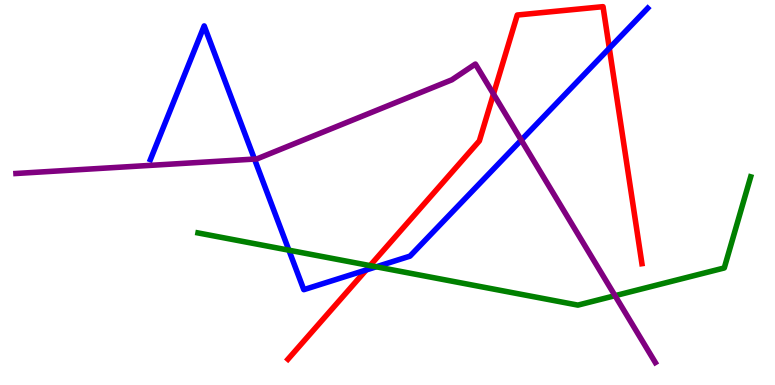[{'lines': ['blue', 'red'], 'intersections': [{'x': 4.73, 'y': 2.99}, {'x': 7.86, 'y': 8.75}]}, {'lines': ['green', 'red'], 'intersections': [{'x': 4.77, 'y': 3.1}]}, {'lines': ['purple', 'red'], 'intersections': [{'x': 6.37, 'y': 7.56}]}, {'lines': ['blue', 'green'], 'intersections': [{'x': 3.73, 'y': 3.5}, {'x': 4.85, 'y': 3.07}]}, {'lines': ['blue', 'purple'], 'intersections': [{'x': 3.28, 'y': 5.87}, {'x': 6.73, 'y': 6.36}]}, {'lines': ['green', 'purple'], 'intersections': [{'x': 7.94, 'y': 2.32}]}]